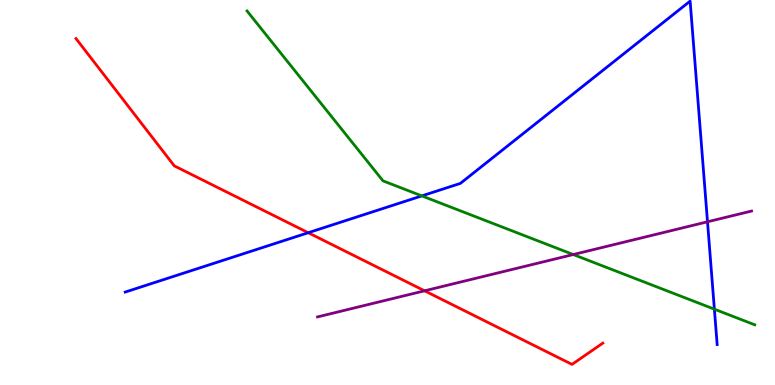[{'lines': ['blue', 'red'], 'intersections': [{'x': 3.98, 'y': 3.96}]}, {'lines': ['green', 'red'], 'intersections': []}, {'lines': ['purple', 'red'], 'intersections': [{'x': 5.48, 'y': 2.45}]}, {'lines': ['blue', 'green'], 'intersections': [{'x': 5.44, 'y': 4.91}, {'x': 9.22, 'y': 1.97}]}, {'lines': ['blue', 'purple'], 'intersections': [{'x': 9.13, 'y': 4.24}]}, {'lines': ['green', 'purple'], 'intersections': [{'x': 7.4, 'y': 3.39}]}]